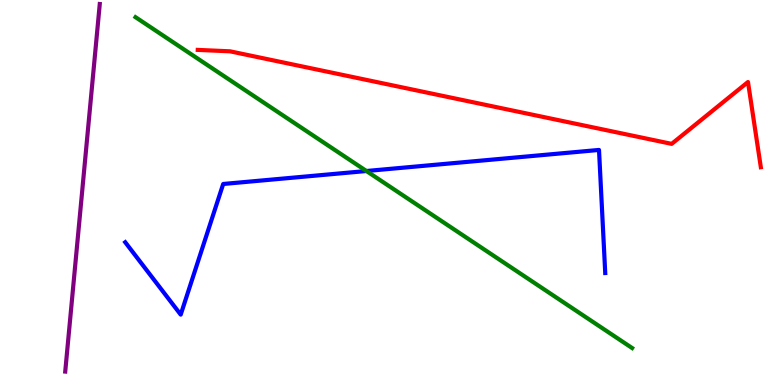[{'lines': ['blue', 'red'], 'intersections': []}, {'lines': ['green', 'red'], 'intersections': []}, {'lines': ['purple', 'red'], 'intersections': []}, {'lines': ['blue', 'green'], 'intersections': [{'x': 4.73, 'y': 5.56}]}, {'lines': ['blue', 'purple'], 'intersections': []}, {'lines': ['green', 'purple'], 'intersections': []}]